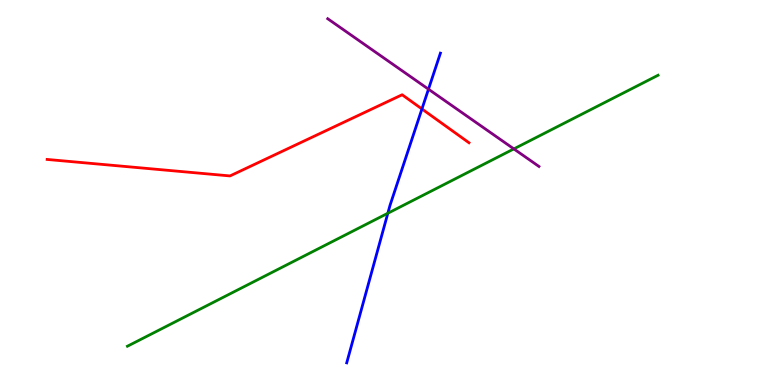[{'lines': ['blue', 'red'], 'intersections': [{'x': 5.44, 'y': 7.17}]}, {'lines': ['green', 'red'], 'intersections': []}, {'lines': ['purple', 'red'], 'intersections': []}, {'lines': ['blue', 'green'], 'intersections': [{'x': 5.0, 'y': 4.46}]}, {'lines': ['blue', 'purple'], 'intersections': [{'x': 5.53, 'y': 7.68}]}, {'lines': ['green', 'purple'], 'intersections': [{'x': 6.63, 'y': 6.13}]}]